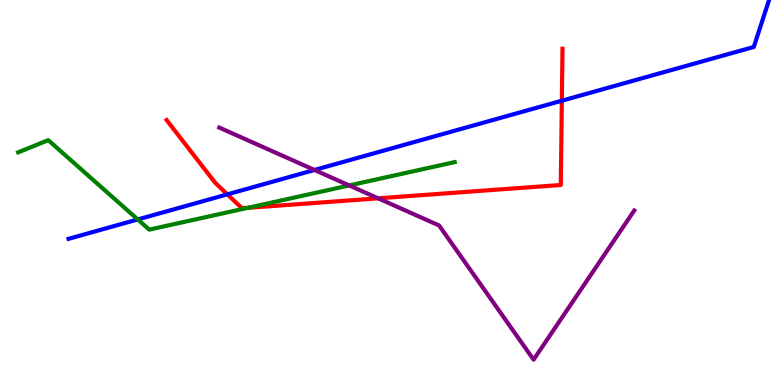[{'lines': ['blue', 'red'], 'intersections': [{'x': 2.93, 'y': 4.95}, {'x': 7.25, 'y': 7.38}]}, {'lines': ['green', 'red'], 'intersections': [{'x': 3.2, 'y': 4.6}]}, {'lines': ['purple', 'red'], 'intersections': [{'x': 4.88, 'y': 4.85}]}, {'lines': ['blue', 'green'], 'intersections': [{'x': 1.78, 'y': 4.3}]}, {'lines': ['blue', 'purple'], 'intersections': [{'x': 4.06, 'y': 5.59}]}, {'lines': ['green', 'purple'], 'intersections': [{'x': 4.51, 'y': 5.18}]}]